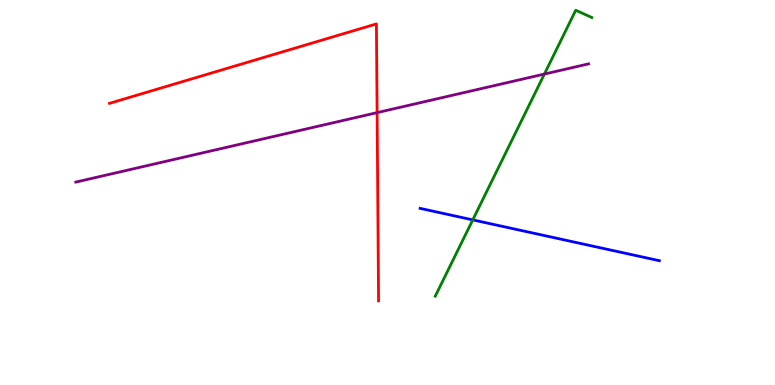[{'lines': ['blue', 'red'], 'intersections': []}, {'lines': ['green', 'red'], 'intersections': []}, {'lines': ['purple', 'red'], 'intersections': [{'x': 4.87, 'y': 7.07}]}, {'lines': ['blue', 'green'], 'intersections': [{'x': 6.1, 'y': 4.29}]}, {'lines': ['blue', 'purple'], 'intersections': []}, {'lines': ['green', 'purple'], 'intersections': [{'x': 7.02, 'y': 8.08}]}]